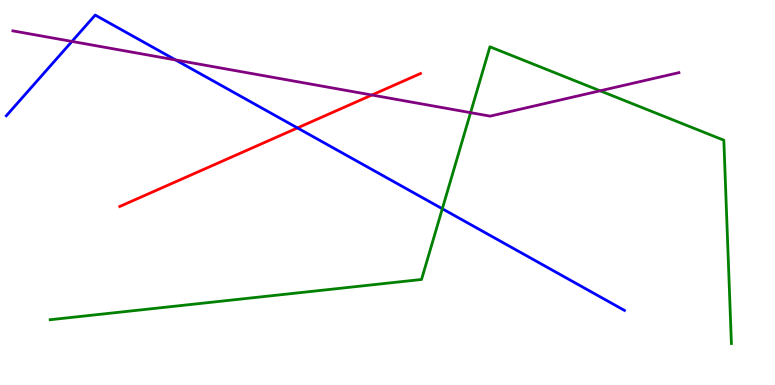[{'lines': ['blue', 'red'], 'intersections': [{'x': 3.84, 'y': 6.68}]}, {'lines': ['green', 'red'], 'intersections': []}, {'lines': ['purple', 'red'], 'intersections': [{'x': 4.8, 'y': 7.53}]}, {'lines': ['blue', 'green'], 'intersections': [{'x': 5.71, 'y': 4.58}]}, {'lines': ['blue', 'purple'], 'intersections': [{'x': 0.928, 'y': 8.92}, {'x': 2.27, 'y': 8.44}]}, {'lines': ['green', 'purple'], 'intersections': [{'x': 6.07, 'y': 7.07}, {'x': 7.74, 'y': 7.64}]}]